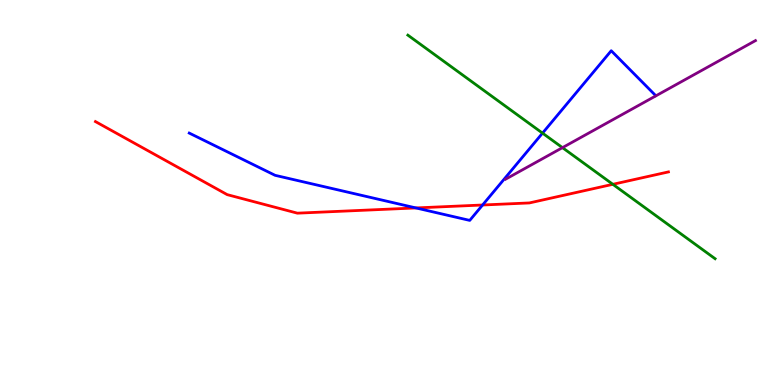[{'lines': ['blue', 'red'], 'intersections': [{'x': 5.37, 'y': 4.6}, {'x': 6.23, 'y': 4.68}]}, {'lines': ['green', 'red'], 'intersections': [{'x': 7.91, 'y': 5.21}]}, {'lines': ['purple', 'red'], 'intersections': []}, {'lines': ['blue', 'green'], 'intersections': [{'x': 7.0, 'y': 6.54}]}, {'lines': ['blue', 'purple'], 'intersections': []}, {'lines': ['green', 'purple'], 'intersections': [{'x': 7.26, 'y': 6.17}]}]